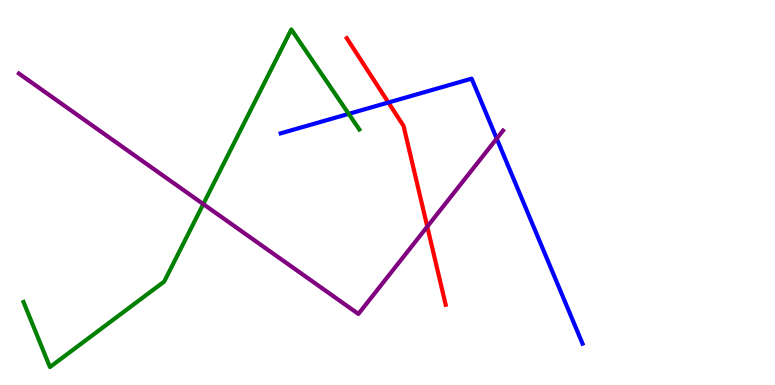[{'lines': ['blue', 'red'], 'intersections': [{'x': 5.01, 'y': 7.34}]}, {'lines': ['green', 'red'], 'intersections': []}, {'lines': ['purple', 'red'], 'intersections': [{'x': 5.51, 'y': 4.11}]}, {'lines': ['blue', 'green'], 'intersections': [{'x': 4.5, 'y': 7.04}]}, {'lines': ['blue', 'purple'], 'intersections': [{'x': 6.41, 'y': 6.4}]}, {'lines': ['green', 'purple'], 'intersections': [{'x': 2.62, 'y': 4.7}]}]